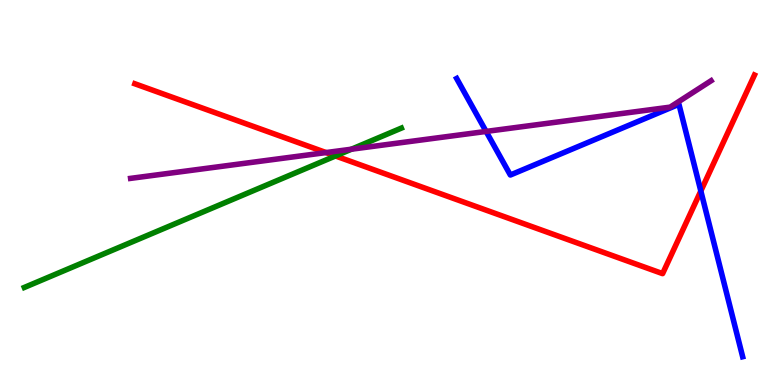[{'lines': ['blue', 'red'], 'intersections': [{'x': 9.04, 'y': 5.04}]}, {'lines': ['green', 'red'], 'intersections': [{'x': 4.33, 'y': 5.95}]}, {'lines': ['purple', 'red'], 'intersections': [{'x': 4.21, 'y': 6.04}]}, {'lines': ['blue', 'green'], 'intersections': []}, {'lines': ['blue', 'purple'], 'intersections': [{'x': 6.27, 'y': 6.59}]}, {'lines': ['green', 'purple'], 'intersections': [{'x': 4.53, 'y': 6.12}]}]